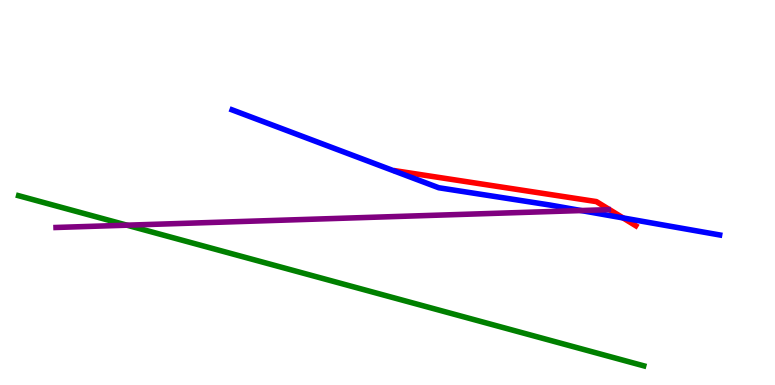[{'lines': ['blue', 'red'], 'intersections': [{'x': 8.04, 'y': 4.34}]}, {'lines': ['green', 'red'], 'intersections': []}, {'lines': ['purple', 'red'], 'intersections': []}, {'lines': ['blue', 'green'], 'intersections': []}, {'lines': ['blue', 'purple'], 'intersections': [{'x': 7.5, 'y': 4.53}]}, {'lines': ['green', 'purple'], 'intersections': [{'x': 1.64, 'y': 4.15}]}]